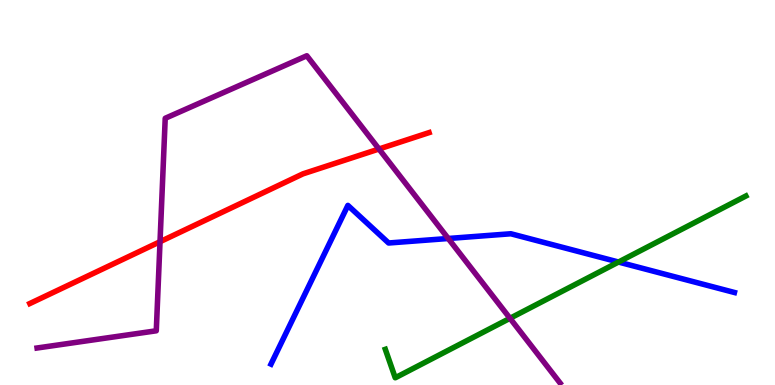[{'lines': ['blue', 'red'], 'intersections': []}, {'lines': ['green', 'red'], 'intersections': []}, {'lines': ['purple', 'red'], 'intersections': [{'x': 2.06, 'y': 3.72}, {'x': 4.89, 'y': 6.13}]}, {'lines': ['blue', 'green'], 'intersections': [{'x': 7.98, 'y': 3.19}]}, {'lines': ['blue', 'purple'], 'intersections': [{'x': 5.78, 'y': 3.81}]}, {'lines': ['green', 'purple'], 'intersections': [{'x': 6.58, 'y': 1.73}]}]